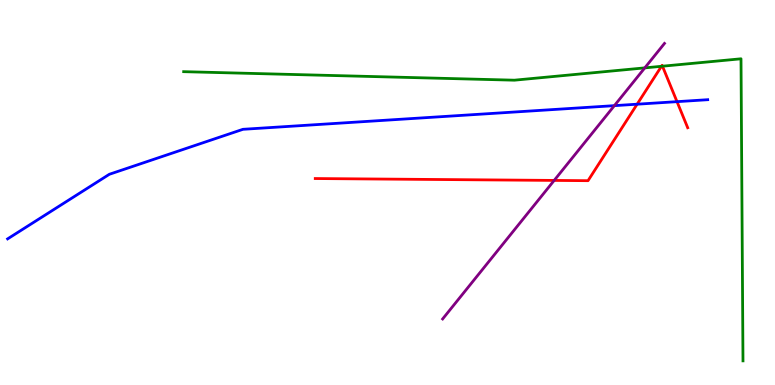[{'lines': ['blue', 'red'], 'intersections': [{'x': 8.22, 'y': 7.29}, {'x': 8.74, 'y': 7.36}]}, {'lines': ['green', 'red'], 'intersections': [{'x': 8.53, 'y': 8.28}, {'x': 8.55, 'y': 8.28}]}, {'lines': ['purple', 'red'], 'intersections': [{'x': 7.15, 'y': 5.31}]}, {'lines': ['blue', 'green'], 'intersections': []}, {'lines': ['blue', 'purple'], 'intersections': [{'x': 7.93, 'y': 7.26}]}, {'lines': ['green', 'purple'], 'intersections': [{'x': 8.32, 'y': 8.24}]}]